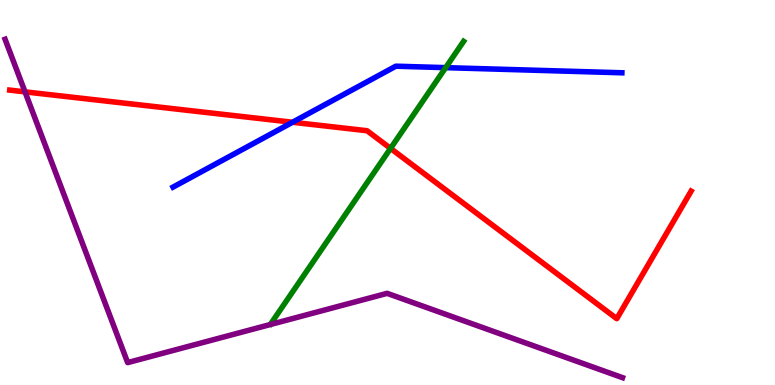[{'lines': ['blue', 'red'], 'intersections': [{'x': 3.77, 'y': 6.82}]}, {'lines': ['green', 'red'], 'intersections': [{'x': 5.04, 'y': 6.15}]}, {'lines': ['purple', 'red'], 'intersections': [{'x': 0.323, 'y': 7.61}]}, {'lines': ['blue', 'green'], 'intersections': [{'x': 5.75, 'y': 8.24}]}, {'lines': ['blue', 'purple'], 'intersections': []}, {'lines': ['green', 'purple'], 'intersections': []}]